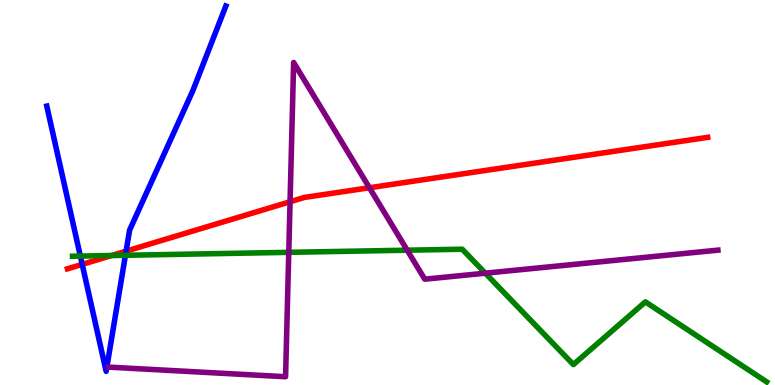[{'lines': ['blue', 'red'], 'intersections': [{'x': 1.06, 'y': 3.13}, {'x': 1.63, 'y': 3.48}]}, {'lines': ['green', 'red'], 'intersections': [{'x': 1.44, 'y': 3.36}]}, {'lines': ['purple', 'red'], 'intersections': [{'x': 3.74, 'y': 4.76}, {'x': 4.77, 'y': 5.12}]}, {'lines': ['blue', 'green'], 'intersections': [{'x': 1.04, 'y': 3.35}, {'x': 1.62, 'y': 3.37}]}, {'lines': ['blue', 'purple'], 'intersections': []}, {'lines': ['green', 'purple'], 'intersections': [{'x': 3.73, 'y': 3.45}, {'x': 5.25, 'y': 3.5}, {'x': 6.26, 'y': 2.9}]}]